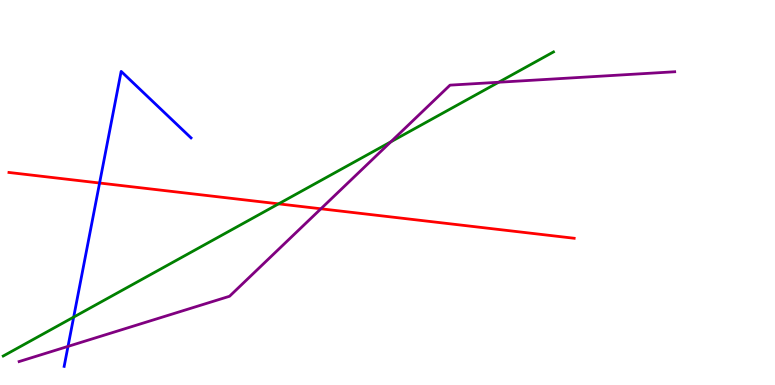[{'lines': ['blue', 'red'], 'intersections': [{'x': 1.28, 'y': 5.25}]}, {'lines': ['green', 'red'], 'intersections': [{'x': 3.59, 'y': 4.71}]}, {'lines': ['purple', 'red'], 'intersections': [{'x': 4.14, 'y': 4.58}]}, {'lines': ['blue', 'green'], 'intersections': [{'x': 0.951, 'y': 1.76}]}, {'lines': ['blue', 'purple'], 'intersections': [{'x': 0.878, 'y': 1.0}]}, {'lines': ['green', 'purple'], 'intersections': [{'x': 5.04, 'y': 6.32}, {'x': 6.43, 'y': 7.86}]}]